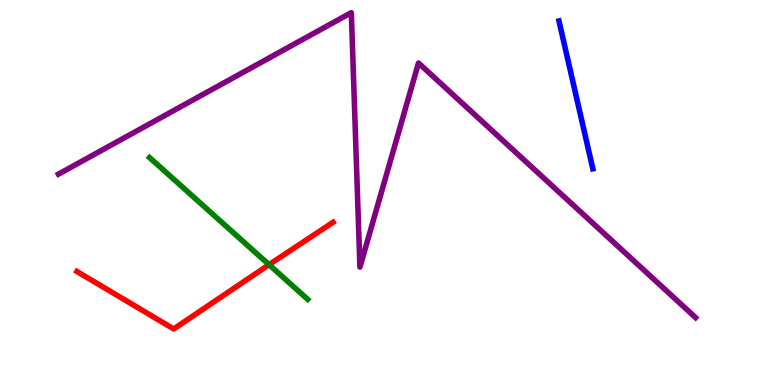[{'lines': ['blue', 'red'], 'intersections': []}, {'lines': ['green', 'red'], 'intersections': [{'x': 3.47, 'y': 3.13}]}, {'lines': ['purple', 'red'], 'intersections': []}, {'lines': ['blue', 'green'], 'intersections': []}, {'lines': ['blue', 'purple'], 'intersections': []}, {'lines': ['green', 'purple'], 'intersections': []}]